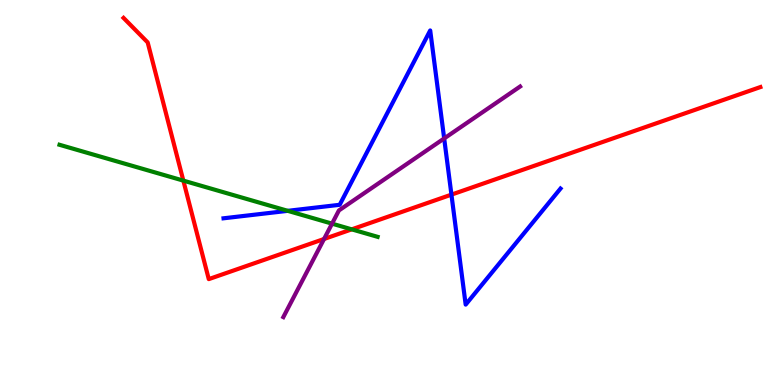[{'lines': ['blue', 'red'], 'intersections': [{'x': 5.83, 'y': 4.94}]}, {'lines': ['green', 'red'], 'intersections': [{'x': 2.37, 'y': 5.31}, {'x': 4.54, 'y': 4.04}]}, {'lines': ['purple', 'red'], 'intersections': [{'x': 4.18, 'y': 3.79}]}, {'lines': ['blue', 'green'], 'intersections': [{'x': 3.71, 'y': 4.52}]}, {'lines': ['blue', 'purple'], 'intersections': [{'x': 5.73, 'y': 6.4}]}, {'lines': ['green', 'purple'], 'intersections': [{'x': 4.28, 'y': 4.19}]}]